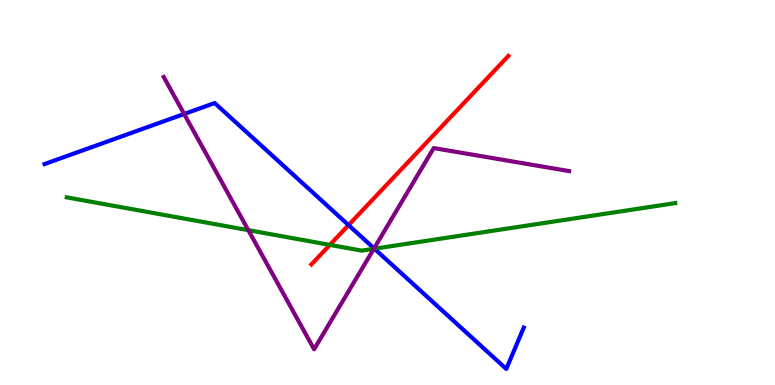[{'lines': ['blue', 'red'], 'intersections': [{'x': 4.5, 'y': 4.15}]}, {'lines': ['green', 'red'], 'intersections': [{'x': 4.26, 'y': 3.64}]}, {'lines': ['purple', 'red'], 'intersections': []}, {'lines': ['blue', 'green'], 'intersections': [{'x': 4.83, 'y': 3.54}]}, {'lines': ['blue', 'purple'], 'intersections': [{'x': 2.38, 'y': 7.04}, {'x': 4.83, 'y': 3.55}]}, {'lines': ['green', 'purple'], 'intersections': [{'x': 3.2, 'y': 4.02}, {'x': 4.82, 'y': 3.54}]}]